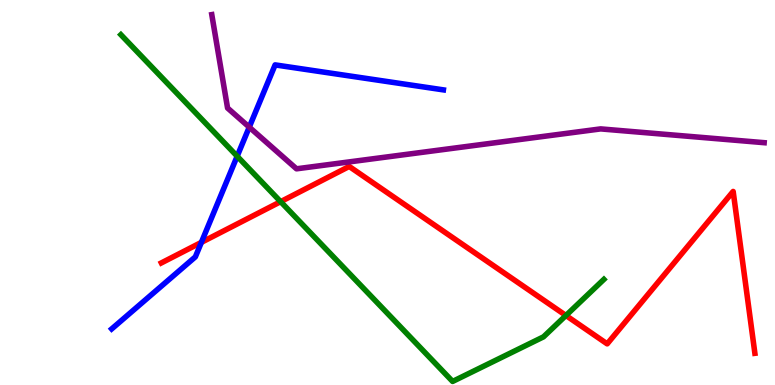[{'lines': ['blue', 'red'], 'intersections': [{'x': 2.6, 'y': 3.7}]}, {'lines': ['green', 'red'], 'intersections': [{'x': 3.62, 'y': 4.76}, {'x': 7.3, 'y': 1.81}]}, {'lines': ['purple', 'red'], 'intersections': []}, {'lines': ['blue', 'green'], 'intersections': [{'x': 3.06, 'y': 5.94}]}, {'lines': ['blue', 'purple'], 'intersections': [{'x': 3.22, 'y': 6.7}]}, {'lines': ['green', 'purple'], 'intersections': []}]